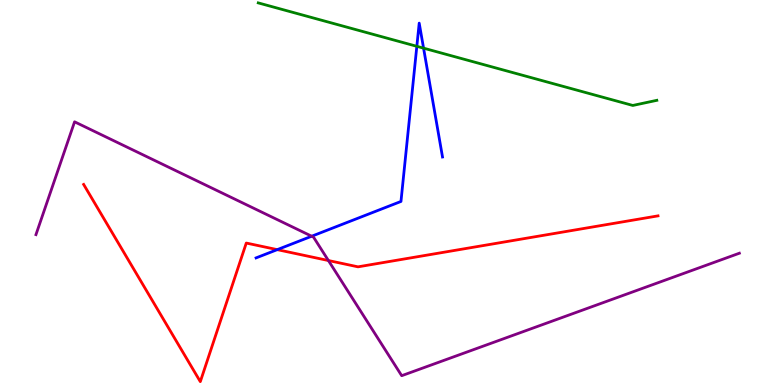[{'lines': ['blue', 'red'], 'intersections': [{'x': 3.58, 'y': 3.52}]}, {'lines': ['green', 'red'], 'intersections': []}, {'lines': ['purple', 'red'], 'intersections': [{'x': 4.24, 'y': 3.23}]}, {'lines': ['blue', 'green'], 'intersections': [{'x': 5.38, 'y': 8.8}, {'x': 5.47, 'y': 8.75}]}, {'lines': ['blue', 'purple'], 'intersections': [{'x': 4.02, 'y': 3.86}]}, {'lines': ['green', 'purple'], 'intersections': []}]